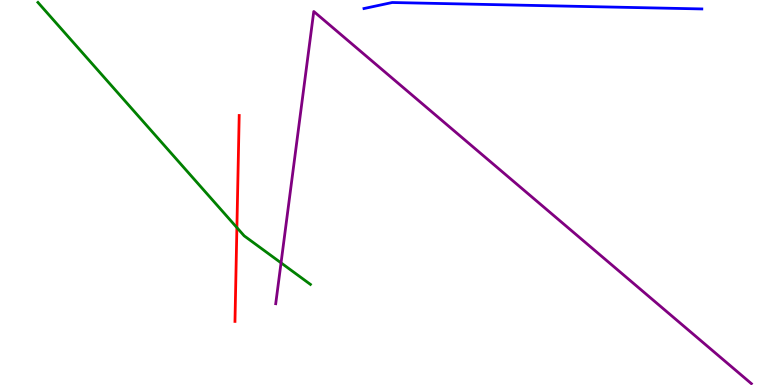[{'lines': ['blue', 'red'], 'intersections': []}, {'lines': ['green', 'red'], 'intersections': [{'x': 3.06, 'y': 4.09}]}, {'lines': ['purple', 'red'], 'intersections': []}, {'lines': ['blue', 'green'], 'intersections': []}, {'lines': ['blue', 'purple'], 'intersections': []}, {'lines': ['green', 'purple'], 'intersections': [{'x': 3.63, 'y': 3.17}]}]